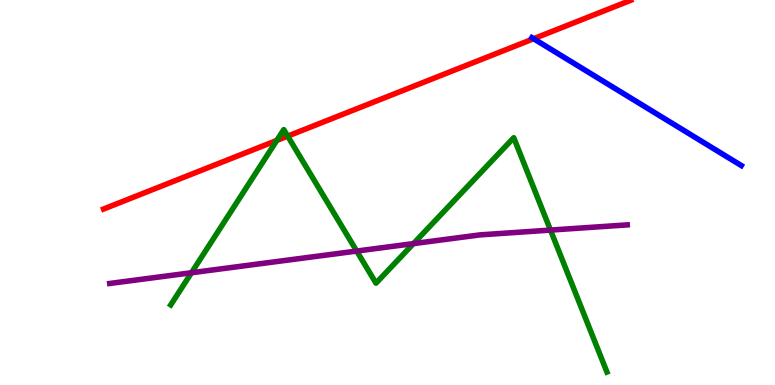[{'lines': ['blue', 'red'], 'intersections': [{'x': 6.89, 'y': 8.99}]}, {'lines': ['green', 'red'], 'intersections': [{'x': 3.57, 'y': 6.35}, {'x': 3.71, 'y': 6.46}]}, {'lines': ['purple', 'red'], 'intersections': []}, {'lines': ['blue', 'green'], 'intersections': []}, {'lines': ['blue', 'purple'], 'intersections': []}, {'lines': ['green', 'purple'], 'intersections': [{'x': 2.47, 'y': 2.92}, {'x': 4.6, 'y': 3.48}, {'x': 5.33, 'y': 3.67}, {'x': 7.1, 'y': 4.02}]}]